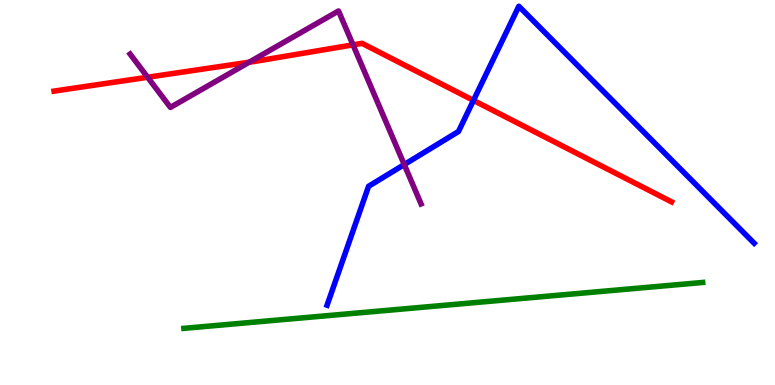[{'lines': ['blue', 'red'], 'intersections': [{'x': 6.11, 'y': 7.39}]}, {'lines': ['green', 'red'], 'intersections': []}, {'lines': ['purple', 'red'], 'intersections': [{'x': 1.9, 'y': 7.99}, {'x': 3.22, 'y': 8.38}, {'x': 4.55, 'y': 8.84}]}, {'lines': ['blue', 'green'], 'intersections': []}, {'lines': ['blue', 'purple'], 'intersections': [{'x': 5.22, 'y': 5.73}]}, {'lines': ['green', 'purple'], 'intersections': []}]